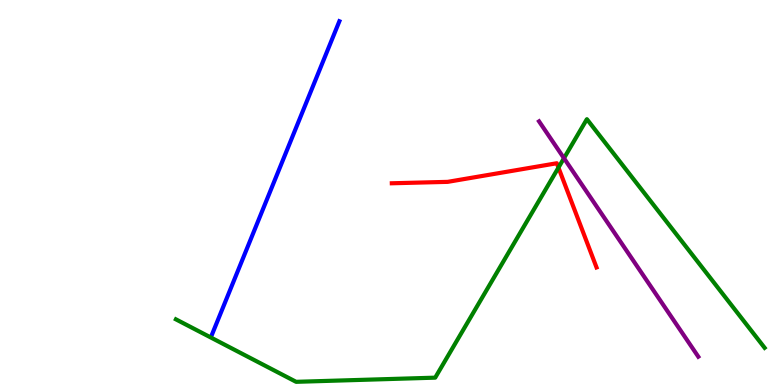[{'lines': ['blue', 'red'], 'intersections': []}, {'lines': ['green', 'red'], 'intersections': [{'x': 7.21, 'y': 5.65}]}, {'lines': ['purple', 'red'], 'intersections': []}, {'lines': ['blue', 'green'], 'intersections': []}, {'lines': ['blue', 'purple'], 'intersections': []}, {'lines': ['green', 'purple'], 'intersections': [{'x': 7.28, 'y': 5.89}]}]